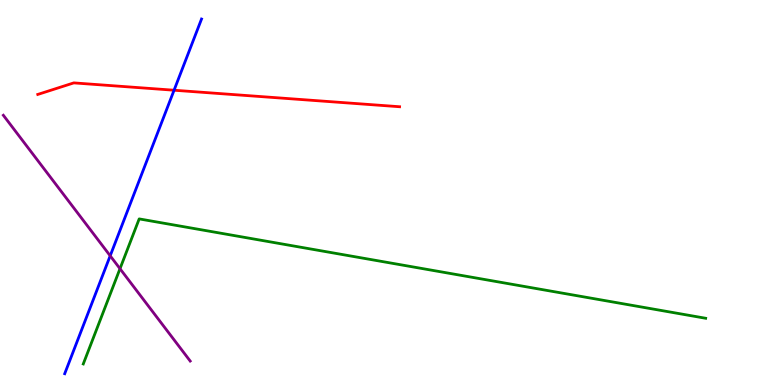[{'lines': ['blue', 'red'], 'intersections': [{'x': 2.25, 'y': 7.66}]}, {'lines': ['green', 'red'], 'intersections': []}, {'lines': ['purple', 'red'], 'intersections': []}, {'lines': ['blue', 'green'], 'intersections': []}, {'lines': ['blue', 'purple'], 'intersections': [{'x': 1.42, 'y': 3.36}]}, {'lines': ['green', 'purple'], 'intersections': [{'x': 1.55, 'y': 3.02}]}]